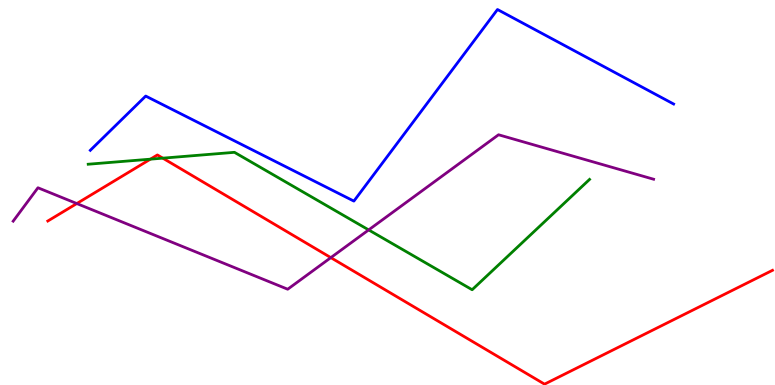[{'lines': ['blue', 'red'], 'intersections': []}, {'lines': ['green', 'red'], 'intersections': [{'x': 1.94, 'y': 5.87}, {'x': 2.1, 'y': 5.89}]}, {'lines': ['purple', 'red'], 'intersections': [{'x': 0.991, 'y': 4.71}, {'x': 4.27, 'y': 3.31}]}, {'lines': ['blue', 'green'], 'intersections': []}, {'lines': ['blue', 'purple'], 'intersections': []}, {'lines': ['green', 'purple'], 'intersections': [{'x': 4.76, 'y': 4.03}]}]